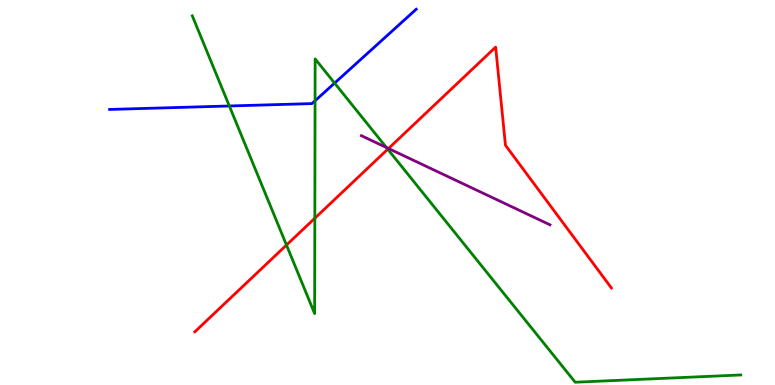[{'lines': ['blue', 'red'], 'intersections': []}, {'lines': ['green', 'red'], 'intersections': [{'x': 3.7, 'y': 3.63}, {'x': 4.06, 'y': 4.33}, {'x': 5.0, 'y': 6.12}]}, {'lines': ['purple', 'red'], 'intersections': [{'x': 5.01, 'y': 6.14}]}, {'lines': ['blue', 'green'], 'intersections': [{'x': 2.96, 'y': 7.25}, {'x': 4.07, 'y': 7.38}, {'x': 4.32, 'y': 7.84}]}, {'lines': ['blue', 'purple'], 'intersections': []}, {'lines': ['green', 'purple'], 'intersections': [{'x': 4.99, 'y': 6.17}]}]